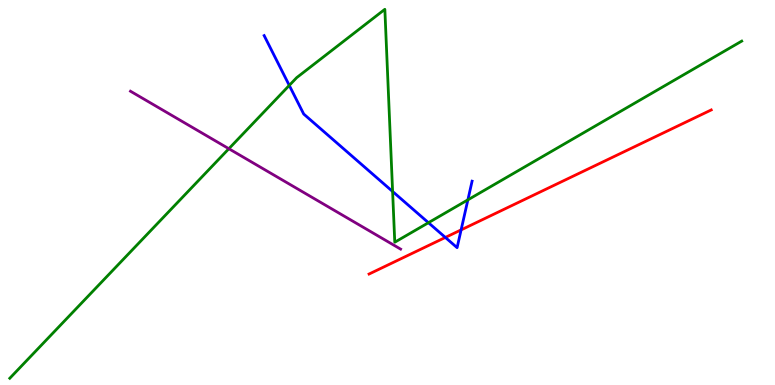[{'lines': ['blue', 'red'], 'intersections': [{'x': 5.75, 'y': 3.83}, {'x': 5.95, 'y': 4.03}]}, {'lines': ['green', 'red'], 'intersections': []}, {'lines': ['purple', 'red'], 'intersections': []}, {'lines': ['blue', 'green'], 'intersections': [{'x': 3.73, 'y': 7.78}, {'x': 5.07, 'y': 5.03}, {'x': 5.53, 'y': 4.22}, {'x': 6.04, 'y': 4.81}]}, {'lines': ['blue', 'purple'], 'intersections': []}, {'lines': ['green', 'purple'], 'intersections': [{'x': 2.95, 'y': 6.14}]}]